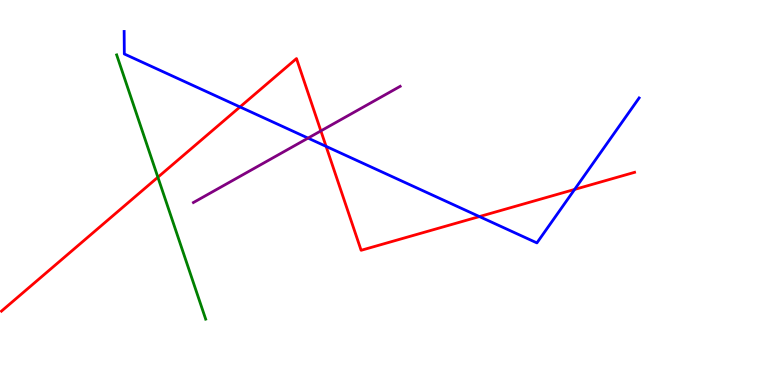[{'lines': ['blue', 'red'], 'intersections': [{'x': 3.1, 'y': 7.22}, {'x': 4.21, 'y': 6.2}, {'x': 6.19, 'y': 4.37}, {'x': 7.41, 'y': 5.08}]}, {'lines': ['green', 'red'], 'intersections': [{'x': 2.04, 'y': 5.4}]}, {'lines': ['purple', 'red'], 'intersections': [{'x': 4.14, 'y': 6.6}]}, {'lines': ['blue', 'green'], 'intersections': []}, {'lines': ['blue', 'purple'], 'intersections': [{'x': 3.97, 'y': 6.41}]}, {'lines': ['green', 'purple'], 'intersections': []}]